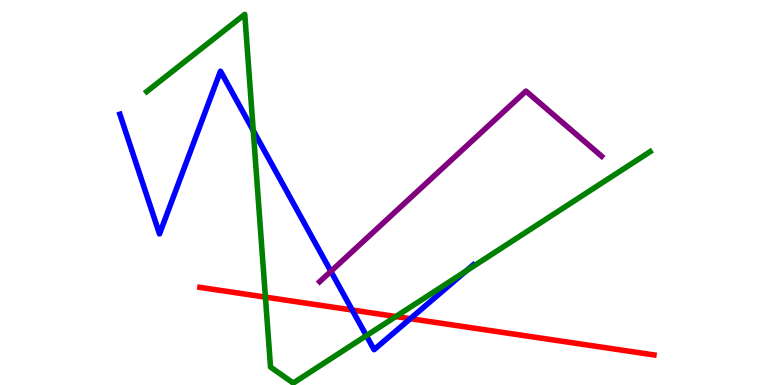[{'lines': ['blue', 'red'], 'intersections': [{'x': 4.54, 'y': 1.95}, {'x': 5.29, 'y': 1.72}]}, {'lines': ['green', 'red'], 'intersections': [{'x': 3.42, 'y': 2.28}, {'x': 5.11, 'y': 1.78}]}, {'lines': ['purple', 'red'], 'intersections': []}, {'lines': ['blue', 'green'], 'intersections': [{'x': 3.27, 'y': 6.61}, {'x': 4.73, 'y': 1.28}, {'x': 6.01, 'y': 2.96}]}, {'lines': ['blue', 'purple'], 'intersections': [{'x': 4.27, 'y': 2.95}]}, {'lines': ['green', 'purple'], 'intersections': []}]